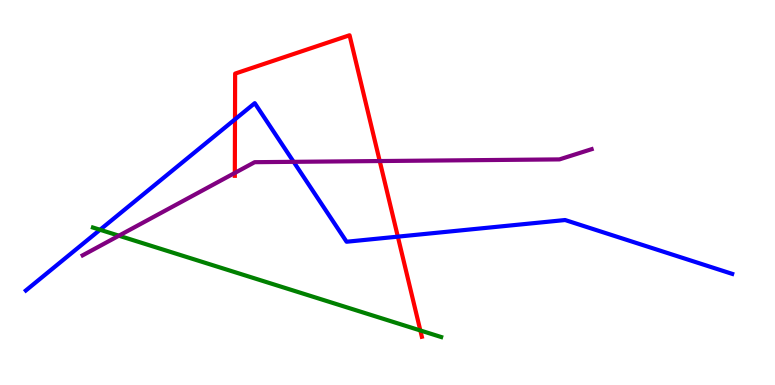[{'lines': ['blue', 'red'], 'intersections': [{'x': 3.03, 'y': 6.9}, {'x': 5.13, 'y': 3.85}]}, {'lines': ['green', 'red'], 'intersections': [{'x': 5.42, 'y': 1.42}]}, {'lines': ['purple', 'red'], 'intersections': [{'x': 3.03, 'y': 5.51}, {'x': 4.9, 'y': 5.82}]}, {'lines': ['blue', 'green'], 'intersections': [{'x': 1.29, 'y': 4.03}]}, {'lines': ['blue', 'purple'], 'intersections': [{'x': 3.79, 'y': 5.8}]}, {'lines': ['green', 'purple'], 'intersections': [{'x': 1.53, 'y': 3.88}]}]